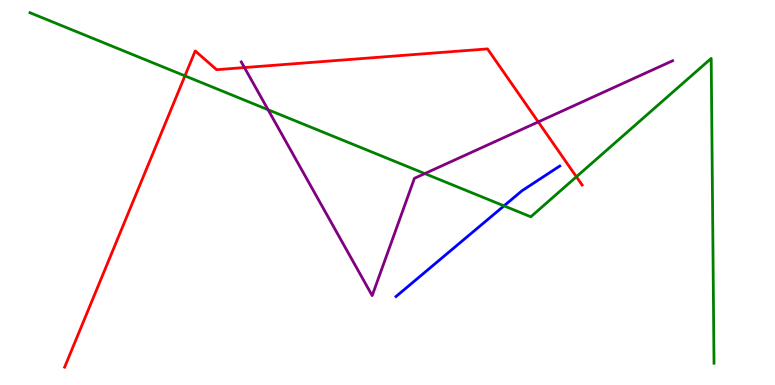[{'lines': ['blue', 'red'], 'intersections': []}, {'lines': ['green', 'red'], 'intersections': [{'x': 2.39, 'y': 8.03}, {'x': 7.44, 'y': 5.41}]}, {'lines': ['purple', 'red'], 'intersections': [{'x': 3.15, 'y': 8.25}, {'x': 6.95, 'y': 6.83}]}, {'lines': ['blue', 'green'], 'intersections': [{'x': 6.5, 'y': 4.65}]}, {'lines': ['blue', 'purple'], 'intersections': []}, {'lines': ['green', 'purple'], 'intersections': [{'x': 3.46, 'y': 7.15}, {'x': 5.48, 'y': 5.49}]}]